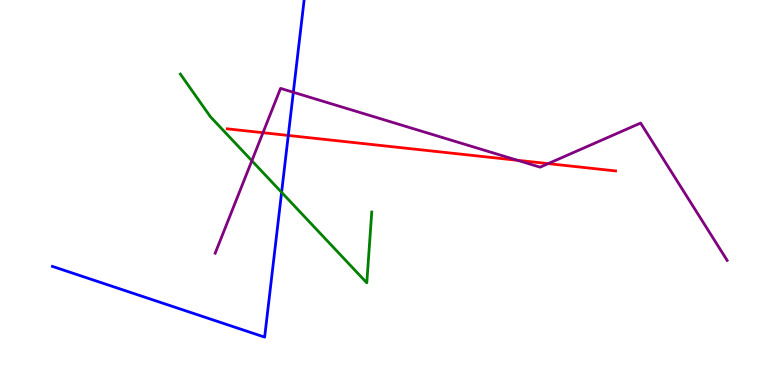[{'lines': ['blue', 'red'], 'intersections': [{'x': 3.72, 'y': 6.48}]}, {'lines': ['green', 'red'], 'intersections': []}, {'lines': ['purple', 'red'], 'intersections': [{'x': 3.39, 'y': 6.55}, {'x': 6.68, 'y': 5.84}, {'x': 7.07, 'y': 5.75}]}, {'lines': ['blue', 'green'], 'intersections': [{'x': 3.63, 'y': 5.0}]}, {'lines': ['blue', 'purple'], 'intersections': [{'x': 3.78, 'y': 7.6}]}, {'lines': ['green', 'purple'], 'intersections': [{'x': 3.25, 'y': 5.82}]}]